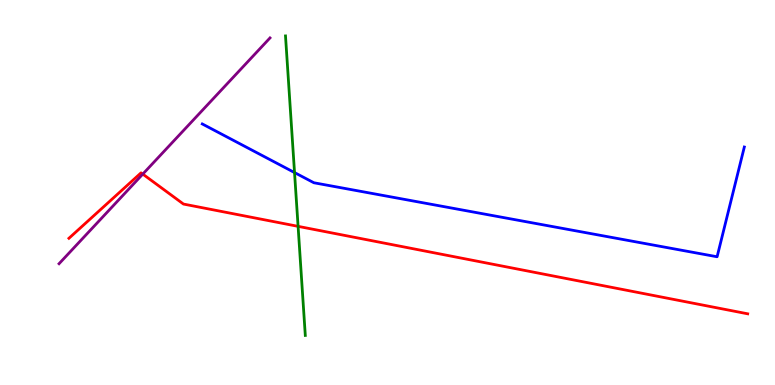[{'lines': ['blue', 'red'], 'intersections': []}, {'lines': ['green', 'red'], 'intersections': [{'x': 3.85, 'y': 4.12}]}, {'lines': ['purple', 'red'], 'intersections': [{'x': 1.84, 'y': 5.48}]}, {'lines': ['blue', 'green'], 'intersections': [{'x': 3.8, 'y': 5.52}]}, {'lines': ['blue', 'purple'], 'intersections': []}, {'lines': ['green', 'purple'], 'intersections': []}]